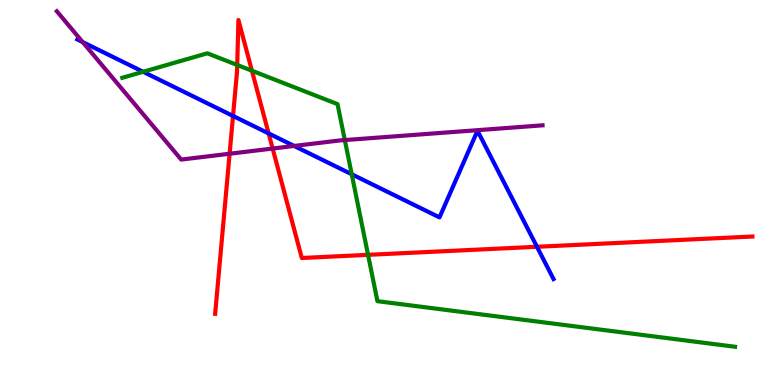[{'lines': ['blue', 'red'], 'intersections': [{'x': 3.01, 'y': 6.99}, {'x': 3.47, 'y': 6.53}, {'x': 6.93, 'y': 3.59}]}, {'lines': ['green', 'red'], 'intersections': [{'x': 3.06, 'y': 8.31}, {'x': 3.25, 'y': 8.16}, {'x': 4.75, 'y': 3.38}]}, {'lines': ['purple', 'red'], 'intersections': [{'x': 2.96, 'y': 6.01}, {'x': 3.52, 'y': 6.14}]}, {'lines': ['blue', 'green'], 'intersections': [{'x': 1.85, 'y': 8.14}, {'x': 4.54, 'y': 5.47}]}, {'lines': ['blue', 'purple'], 'intersections': [{'x': 1.07, 'y': 8.91}, {'x': 3.8, 'y': 6.21}]}, {'lines': ['green', 'purple'], 'intersections': [{'x': 4.45, 'y': 6.36}]}]